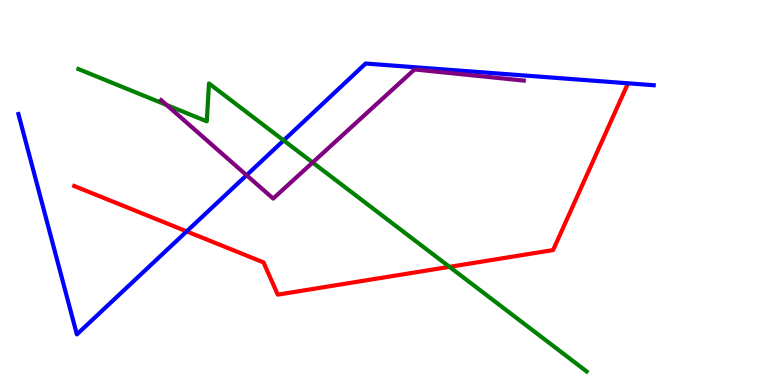[{'lines': ['blue', 'red'], 'intersections': [{'x': 2.41, 'y': 3.99}]}, {'lines': ['green', 'red'], 'intersections': [{'x': 5.8, 'y': 3.07}]}, {'lines': ['purple', 'red'], 'intersections': []}, {'lines': ['blue', 'green'], 'intersections': [{'x': 3.66, 'y': 6.35}]}, {'lines': ['blue', 'purple'], 'intersections': [{'x': 3.18, 'y': 5.45}]}, {'lines': ['green', 'purple'], 'intersections': [{'x': 2.15, 'y': 7.27}, {'x': 4.03, 'y': 5.78}]}]